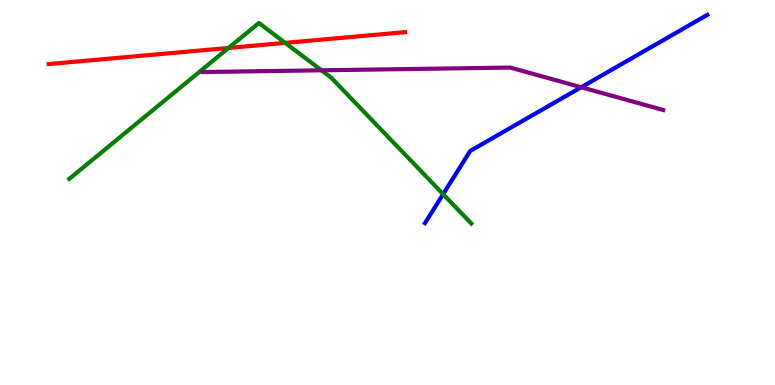[{'lines': ['blue', 'red'], 'intersections': []}, {'lines': ['green', 'red'], 'intersections': [{'x': 2.95, 'y': 8.75}, {'x': 3.68, 'y': 8.89}]}, {'lines': ['purple', 'red'], 'intersections': []}, {'lines': ['blue', 'green'], 'intersections': [{'x': 5.72, 'y': 4.96}]}, {'lines': ['blue', 'purple'], 'intersections': [{'x': 7.5, 'y': 7.73}]}, {'lines': ['green', 'purple'], 'intersections': [{'x': 4.15, 'y': 8.17}]}]